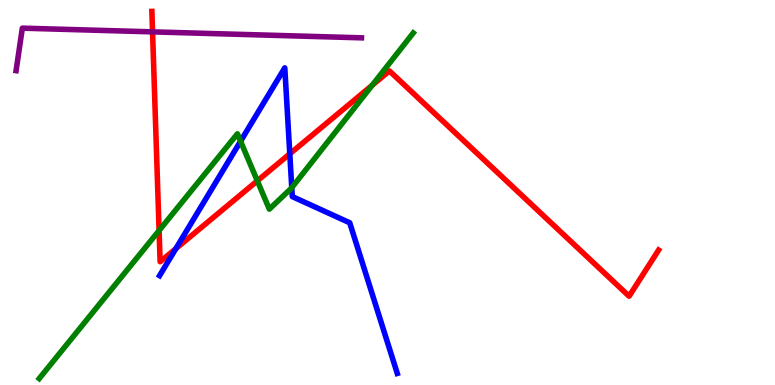[{'lines': ['blue', 'red'], 'intersections': [{'x': 2.27, 'y': 3.54}, {'x': 3.74, 'y': 6.0}]}, {'lines': ['green', 'red'], 'intersections': [{'x': 2.05, 'y': 4.01}, {'x': 3.32, 'y': 5.3}, {'x': 4.8, 'y': 7.79}]}, {'lines': ['purple', 'red'], 'intersections': [{'x': 1.97, 'y': 9.17}]}, {'lines': ['blue', 'green'], 'intersections': [{'x': 3.1, 'y': 6.33}, {'x': 3.76, 'y': 5.12}]}, {'lines': ['blue', 'purple'], 'intersections': []}, {'lines': ['green', 'purple'], 'intersections': []}]